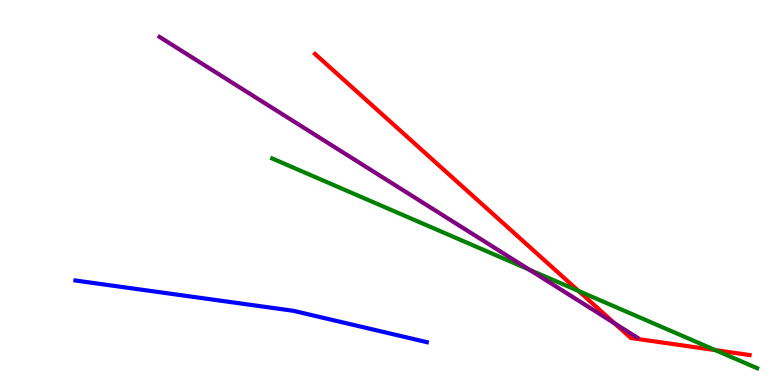[{'lines': ['blue', 'red'], 'intersections': []}, {'lines': ['green', 'red'], 'intersections': [{'x': 7.47, 'y': 2.44}, {'x': 9.23, 'y': 0.906}]}, {'lines': ['purple', 'red'], 'intersections': [{'x': 7.93, 'y': 1.6}]}, {'lines': ['blue', 'green'], 'intersections': []}, {'lines': ['blue', 'purple'], 'intersections': []}, {'lines': ['green', 'purple'], 'intersections': [{'x': 6.83, 'y': 3.0}]}]